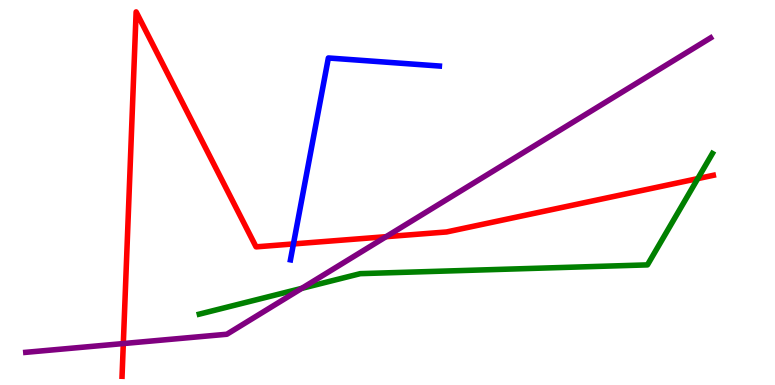[{'lines': ['blue', 'red'], 'intersections': [{'x': 3.79, 'y': 3.66}]}, {'lines': ['green', 'red'], 'intersections': [{'x': 9.0, 'y': 5.36}]}, {'lines': ['purple', 'red'], 'intersections': [{'x': 1.59, 'y': 1.08}, {'x': 4.98, 'y': 3.85}]}, {'lines': ['blue', 'green'], 'intersections': []}, {'lines': ['blue', 'purple'], 'intersections': []}, {'lines': ['green', 'purple'], 'intersections': [{'x': 3.89, 'y': 2.51}]}]